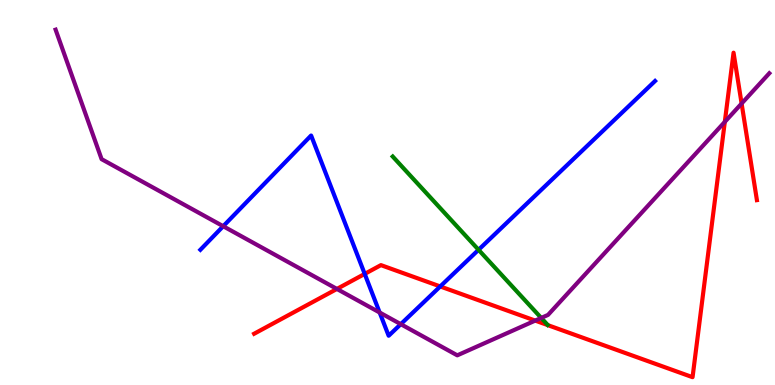[{'lines': ['blue', 'red'], 'intersections': [{'x': 4.71, 'y': 2.89}, {'x': 5.68, 'y': 2.56}]}, {'lines': ['green', 'red'], 'intersections': []}, {'lines': ['purple', 'red'], 'intersections': [{'x': 4.35, 'y': 2.49}, {'x': 6.91, 'y': 1.67}, {'x': 9.35, 'y': 6.83}, {'x': 9.57, 'y': 7.31}]}, {'lines': ['blue', 'green'], 'intersections': [{'x': 6.17, 'y': 3.51}]}, {'lines': ['blue', 'purple'], 'intersections': [{'x': 2.88, 'y': 4.12}, {'x': 4.9, 'y': 1.88}, {'x': 5.17, 'y': 1.58}]}, {'lines': ['green', 'purple'], 'intersections': [{'x': 6.98, 'y': 1.74}]}]